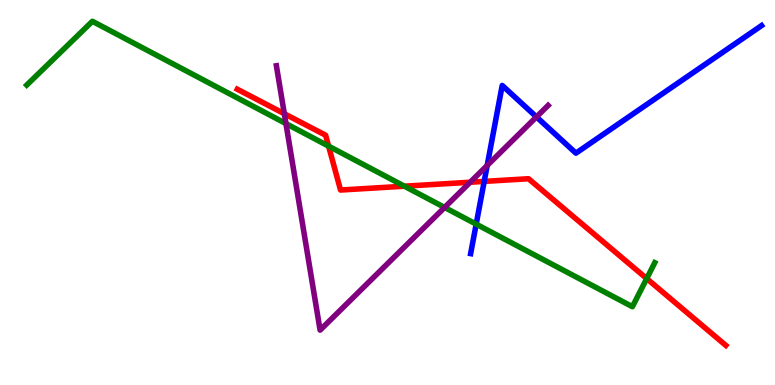[{'lines': ['blue', 'red'], 'intersections': [{'x': 6.25, 'y': 5.29}]}, {'lines': ['green', 'red'], 'intersections': [{'x': 4.24, 'y': 6.2}, {'x': 5.22, 'y': 5.16}, {'x': 8.34, 'y': 2.76}]}, {'lines': ['purple', 'red'], 'intersections': [{'x': 3.67, 'y': 7.05}, {'x': 6.07, 'y': 5.27}]}, {'lines': ['blue', 'green'], 'intersections': [{'x': 6.14, 'y': 4.18}]}, {'lines': ['blue', 'purple'], 'intersections': [{'x': 6.29, 'y': 5.7}, {'x': 6.92, 'y': 6.96}]}, {'lines': ['green', 'purple'], 'intersections': [{'x': 3.69, 'y': 6.79}, {'x': 5.74, 'y': 4.61}]}]